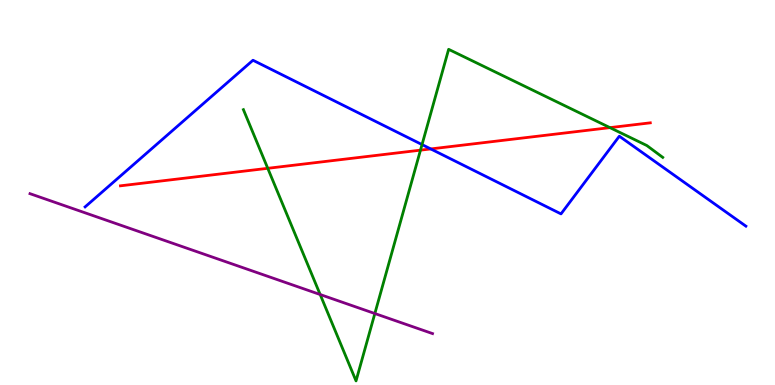[{'lines': ['blue', 'red'], 'intersections': [{'x': 5.56, 'y': 6.13}]}, {'lines': ['green', 'red'], 'intersections': [{'x': 3.46, 'y': 5.63}, {'x': 5.43, 'y': 6.1}, {'x': 7.87, 'y': 6.68}]}, {'lines': ['purple', 'red'], 'intersections': []}, {'lines': ['blue', 'green'], 'intersections': [{'x': 5.45, 'y': 6.24}]}, {'lines': ['blue', 'purple'], 'intersections': []}, {'lines': ['green', 'purple'], 'intersections': [{'x': 4.13, 'y': 2.35}, {'x': 4.84, 'y': 1.86}]}]